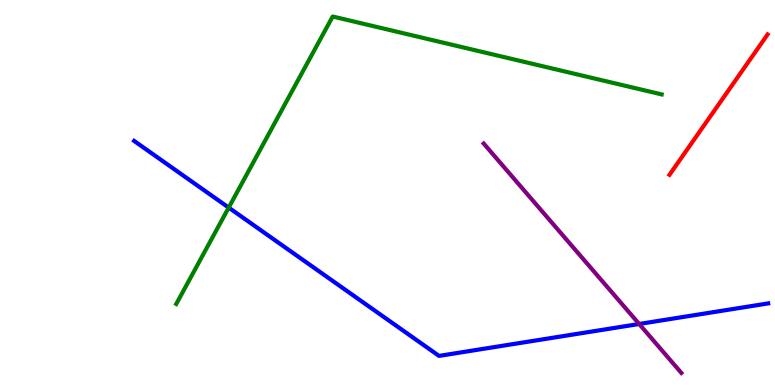[{'lines': ['blue', 'red'], 'intersections': []}, {'lines': ['green', 'red'], 'intersections': []}, {'lines': ['purple', 'red'], 'intersections': []}, {'lines': ['blue', 'green'], 'intersections': [{'x': 2.95, 'y': 4.61}]}, {'lines': ['blue', 'purple'], 'intersections': [{'x': 8.25, 'y': 1.58}]}, {'lines': ['green', 'purple'], 'intersections': []}]